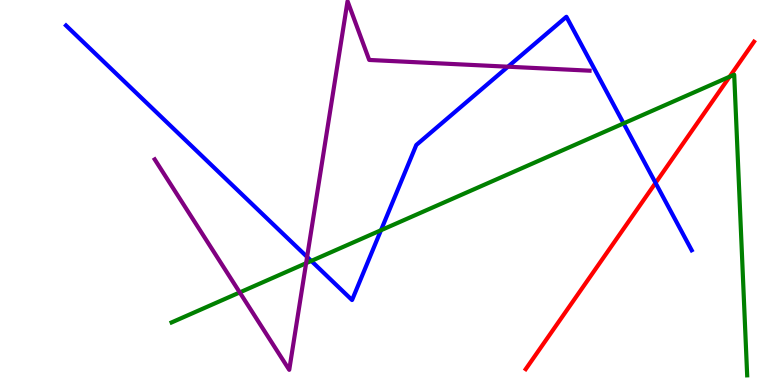[{'lines': ['blue', 'red'], 'intersections': [{'x': 8.46, 'y': 5.25}]}, {'lines': ['green', 'red'], 'intersections': [{'x': 9.41, 'y': 8.01}]}, {'lines': ['purple', 'red'], 'intersections': []}, {'lines': ['blue', 'green'], 'intersections': [{'x': 4.02, 'y': 3.22}, {'x': 4.92, 'y': 4.02}, {'x': 8.05, 'y': 6.79}]}, {'lines': ['blue', 'purple'], 'intersections': [{'x': 3.96, 'y': 3.33}, {'x': 6.55, 'y': 8.27}]}, {'lines': ['green', 'purple'], 'intersections': [{'x': 3.09, 'y': 2.4}, {'x': 3.95, 'y': 3.16}]}]